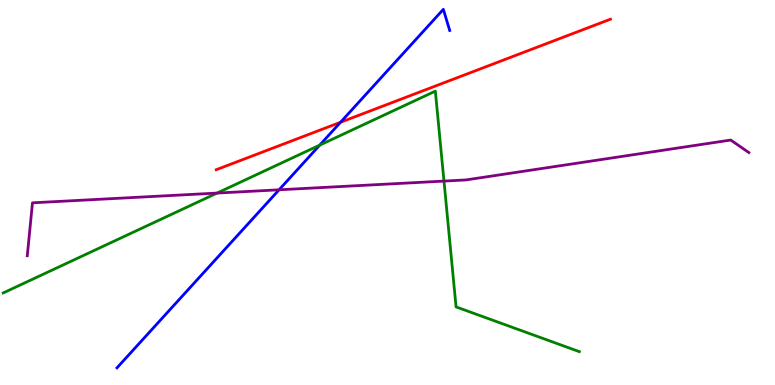[{'lines': ['blue', 'red'], 'intersections': [{'x': 4.39, 'y': 6.82}]}, {'lines': ['green', 'red'], 'intersections': []}, {'lines': ['purple', 'red'], 'intersections': []}, {'lines': ['blue', 'green'], 'intersections': [{'x': 4.13, 'y': 6.23}]}, {'lines': ['blue', 'purple'], 'intersections': [{'x': 3.6, 'y': 5.07}]}, {'lines': ['green', 'purple'], 'intersections': [{'x': 2.8, 'y': 4.99}, {'x': 5.73, 'y': 5.3}]}]